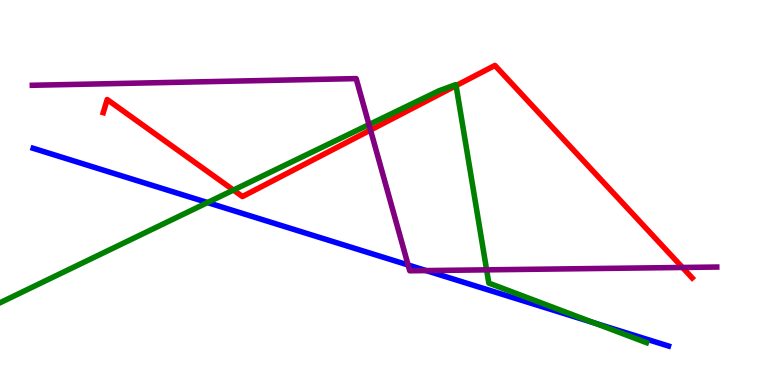[{'lines': ['blue', 'red'], 'intersections': []}, {'lines': ['green', 'red'], 'intersections': [{'x': 3.01, 'y': 5.06}, {'x': 5.88, 'y': 7.78}]}, {'lines': ['purple', 'red'], 'intersections': [{'x': 4.78, 'y': 6.62}, {'x': 8.81, 'y': 3.05}]}, {'lines': ['blue', 'green'], 'intersections': [{'x': 2.68, 'y': 4.74}, {'x': 7.66, 'y': 1.61}]}, {'lines': ['blue', 'purple'], 'intersections': [{'x': 5.27, 'y': 3.12}, {'x': 5.5, 'y': 2.97}]}, {'lines': ['green', 'purple'], 'intersections': [{'x': 4.76, 'y': 6.76}, {'x': 6.28, 'y': 2.99}]}]